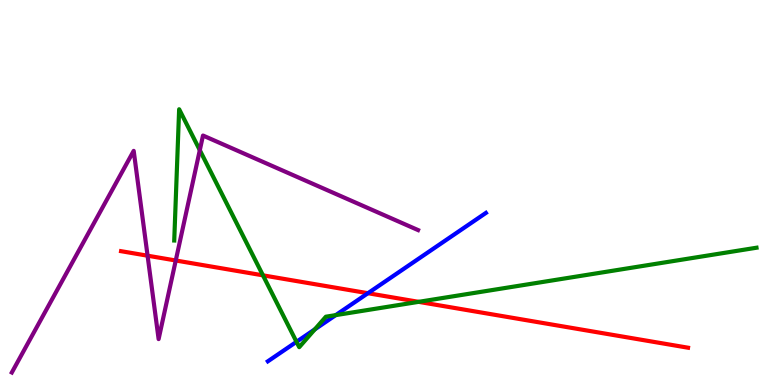[{'lines': ['blue', 'red'], 'intersections': [{'x': 4.75, 'y': 2.38}]}, {'lines': ['green', 'red'], 'intersections': [{'x': 3.39, 'y': 2.85}, {'x': 5.4, 'y': 2.16}]}, {'lines': ['purple', 'red'], 'intersections': [{'x': 1.9, 'y': 3.36}, {'x': 2.27, 'y': 3.23}]}, {'lines': ['blue', 'green'], 'intersections': [{'x': 3.83, 'y': 1.12}, {'x': 4.06, 'y': 1.45}, {'x': 4.33, 'y': 1.81}]}, {'lines': ['blue', 'purple'], 'intersections': []}, {'lines': ['green', 'purple'], 'intersections': [{'x': 2.58, 'y': 6.1}]}]